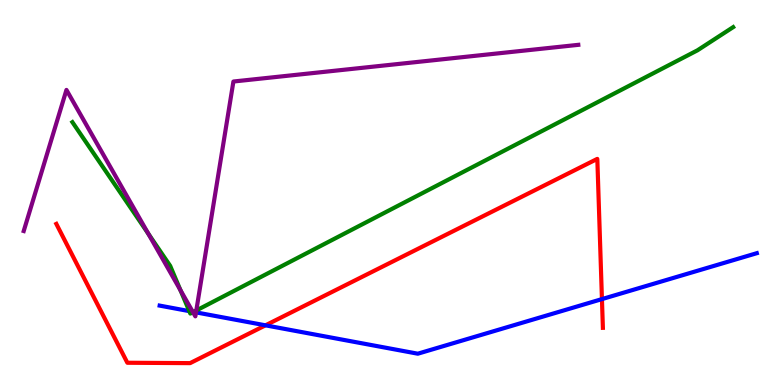[{'lines': ['blue', 'red'], 'intersections': [{'x': 3.43, 'y': 1.55}, {'x': 7.77, 'y': 2.23}]}, {'lines': ['green', 'red'], 'intersections': []}, {'lines': ['purple', 'red'], 'intersections': []}, {'lines': ['blue', 'green'], 'intersections': [{'x': 2.44, 'y': 1.92}, {'x': 2.5, 'y': 1.9}]}, {'lines': ['blue', 'purple'], 'intersections': [{'x': 2.49, 'y': 1.9}, {'x': 2.53, 'y': 1.89}]}, {'lines': ['green', 'purple'], 'intersections': [{'x': 1.91, 'y': 3.93}, {'x': 2.33, 'y': 2.46}, {'x': 2.49, 'y': 1.89}, {'x': 2.53, 'y': 1.94}]}]